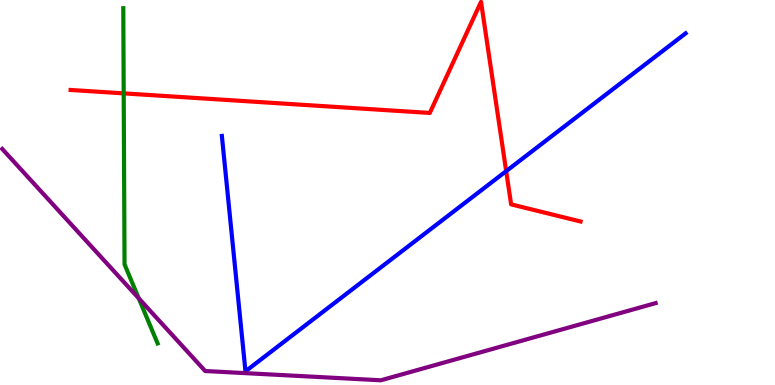[{'lines': ['blue', 'red'], 'intersections': [{'x': 6.53, 'y': 5.55}]}, {'lines': ['green', 'red'], 'intersections': [{'x': 1.6, 'y': 7.57}]}, {'lines': ['purple', 'red'], 'intersections': []}, {'lines': ['blue', 'green'], 'intersections': []}, {'lines': ['blue', 'purple'], 'intersections': []}, {'lines': ['green', 'purple'], 'intersections': [{'x': 1.79, 'y': 2.25}]}]